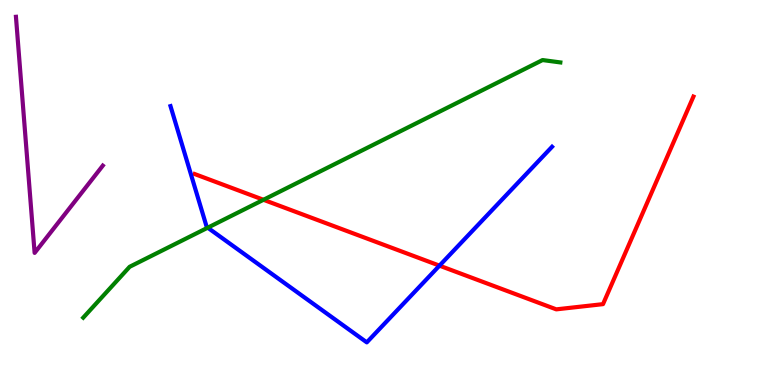[{'lines': ['blue', 'red'], 'intersections': [{'x': 5.67, 'y': 3.1}]}, {'lines': ['green', 'red'], 'intersections': [{'x': 3.4, 'y': 4.81}]}, {'lines': ['purple', 'red'], 'intersections': []}, {'lines': ['blue', 'green'], 'intersections': [{'x': 2.68, 'y': 4.09}]}, {'lines': ['blue', 'purple'], 'intersections': []}, {'lines': ['green', 'purple'], 'intersections': []}]